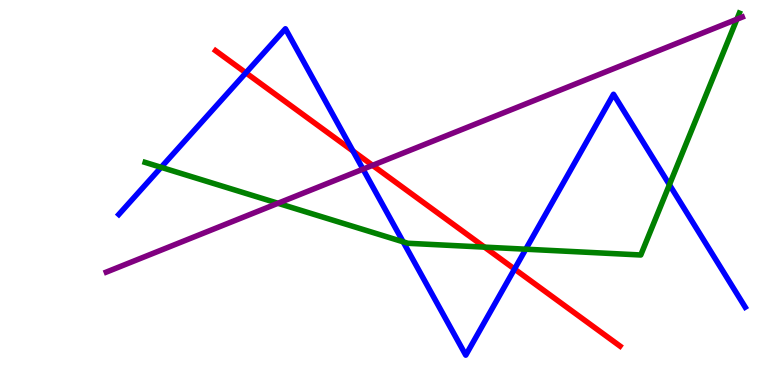[{'lines': ['blue', 'red'], 'intersections': [{'x': 3.17, 'y': 8.11}, {'x': 4.55, 'y': 6.08}, {'x': 6.64, 'y': 3.01}]}, {'lines': ['green', 'red'], 'intersections': [{'x': 6.25, 'y': 3.58}]}, {'lines': ['purple', 'red'], 'intersections': [{'x': 4.81, 'y': 5.71}]}, {'lines': ['blue', 'green'], 'intersections': [{'x': 2.08, 'y': 5.65}, {'x': 5.2, 'y': 3.72}, {'x': 6.78, 'y': 3.53}, {'x': 8.64, 'y': 5.2}]}, {'lines': ['blue', 'purple'], 'intersections': [{'x': 4.68, 'y': 5.61}]}, {'lines': ['green', 'purple'], 'intersections': [{'x': 3.59, 'y': 4.72}, {'x': 9.51, 'y': 9.5}]}]